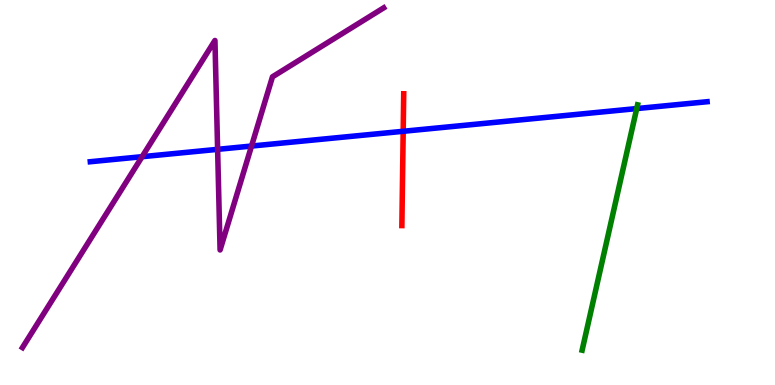[{'lines': ['blue', 'red'], 'intersections': [{'x': 5.2, 'y': 6.59}]}, {'lines': ['green', 'red'], 'intersections': []}, {'lines': ['purple', 'red'], 'intersections': []}, {'lines': ['blue', 'green'], 'intersections': [{'x': 8.22, 'y': 7.18}]}, {'lines': ['blue', 'purple'], 'intersections': [{'x': 1.83, 'y': 5.93}, {'x': 2.81, 'y': 6.12}, {'x': 3.25, 'y': 6.21}]}, {'lines': ['green', 'purple'], 'intersections': []}]